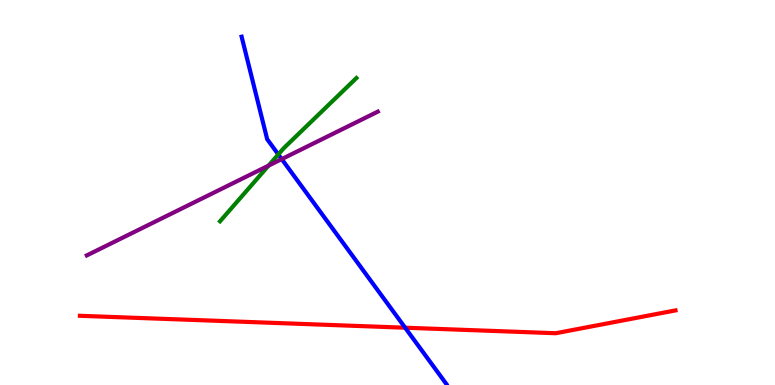[{'lines': ['blue', 'red'], 'intersections': [{'x': 5.23, 'y': 1.49}]}, {'lines': ['green', 'red'], 'intersections': []}, {'lines': ['purple', 'red'], 'intersections': []}, {'lines': ['blue', 'green'], 'intersections': [{'x': 3.59, 'y': 5.99}]}, {'lines': ['blue', 'purple'], 'intersections': [{'x': 3.64, 'y': 5.87}]}, {'lines': ['green', 'purple'], 'intersections': [{'x': 3.47, 'y': 5.7}]}]